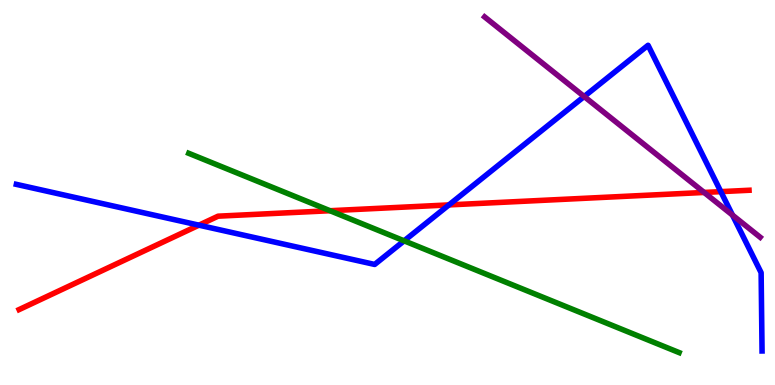[{'lines': ['blue', 'red'], 'intersections': [{'x': 2.57, 'y': 4.15}, {'x': 5.79, 'y': 4.68}, {'x': 9.3, 'y': 5.02}]}, {'lines': ['green', 'red'], 'intersections': [{'x': 4.26, 'y': 4.53}]}, {'lines': ['purple', 'red'], 'intersections': [{'x': 9.09, 'y': 5.0}]}, {'lines': ['blue', 'green'], 'intersections': [{'x': 5.21, 'y': 3.74}]}, {'lines': ['blue', 'purple'], 'intersections': [{'x': 7.54, 'y': 7.49}, {'x': 9.45, 'y': 4.41}]}, {'lines': ['green', 'purple'], 'intersections': []}]